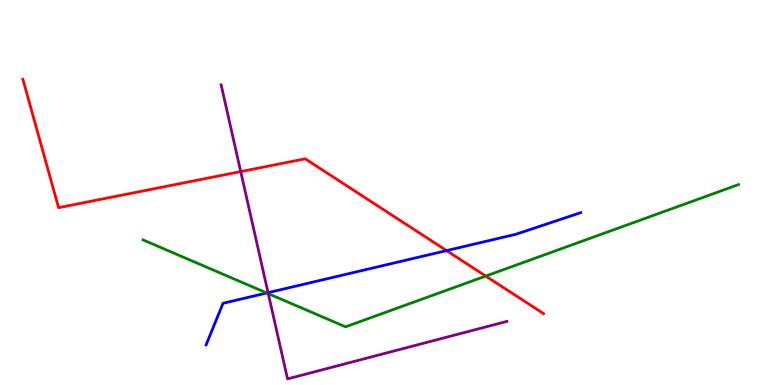[{'lines': ['blue', 'red'], 'intersections': [{'x': 5.76, 'y': 3.49}]}, {'lines': ['green', 'red'], 'intersections': [{'x': 6.27, 'y': 2.83}]}, {'lines': ['purple', 'red'], 'intersections': [{'x': 3.11, 'y': 5.54}]}, {'lines': ['blue', 'green'], 'intersections': [{'x': 3.44, 'y': 2.39}]}, {'lines': ['blue', 'purple'], 'intersections': [{'x': 3.46, 'y': 2.4}]}, {'lines': ['green', 'purple'], 'intersections': [{'x': 3.46, 'y': 2.37}]}]